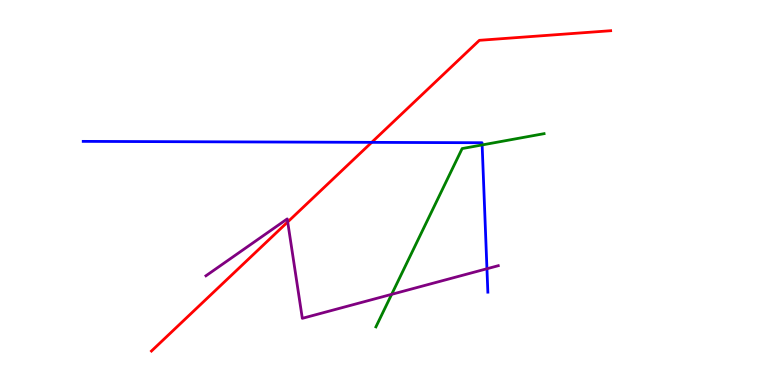[{'lines': ['blue', 'red'], 'intersections': [{'x': 4.8, 'y': 6.3}]}, {'lines': ['green', 'red'], 'intersections': []}, {'lines': ['purple', 'red'], 'intersections': [{'x': 3.71, 'y': 4.24}]}, {'lines': ['blue', 'green'], 'intersections': [{'x': 6.22, 'y': 6.24}]}, {'lines': ['blue', 'purple'], 'intersections': [{'x': 6.28, 'y': 3.02}]}, {'lines': ['green', 'purple'], 'intersections': [{'x': 5.05, 'y': 2.35}]}]